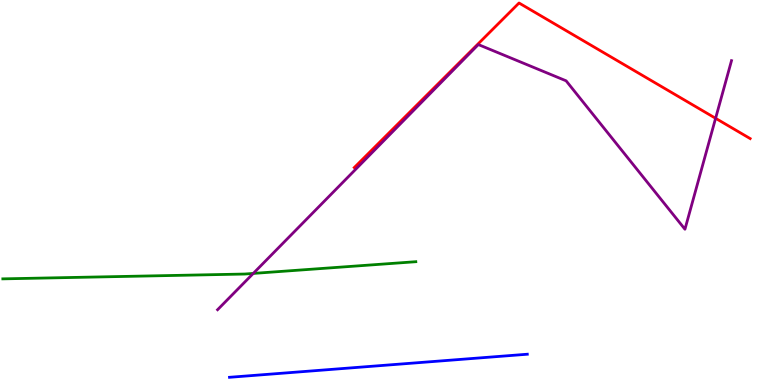[{'lines': ['blue', 'red'], 'intersections': []}, {'lines': ['green', 'red'], 'intersections': []}, {'lines': ['purple', 'red'], 'intersections': [{'x': 9.23, 'y': 6.93}]}, {'lines': ['blue', 'green'], 'intersections': []}, {'lines': ['blue', 'purple'], 'intersections': []}, {'lines': ['green', 'purple'], 'intersections': [{'x': 3.27, 'y': 2.9}]}]